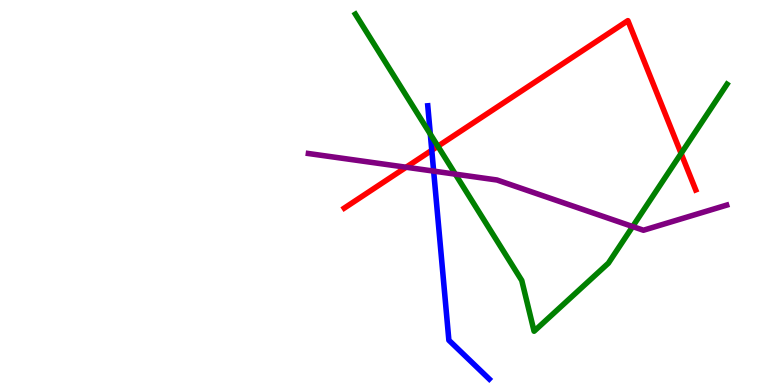[{'lines': ['blue', 'red'], 'intersections': [{'x': 5.57, 'y': 6.1}]}, {'lines': ['green', 'red'], 'intersections': [{'x': 5.65, 'y': 6.2}, {'x': 8.79, 'y': 6.01}]}, {'lines': ['purple', 'red'], 'intersections': [{'x': 5.24, 'y': 5.66}]}, {'lines': ['blue', 'green'], 'intersections': [{'x': 5.55, 'y': 6.52}]}, {'lines': ['blue', 'purple'], 'intersections': [{'x': 5.6, 'y': 5.56}]}, {'lines': ['green', 'purple'], 'intersections': [{'x': 5.88, 'y': 5.48}, {'x': 8.16, 'y': 4.12}]}]